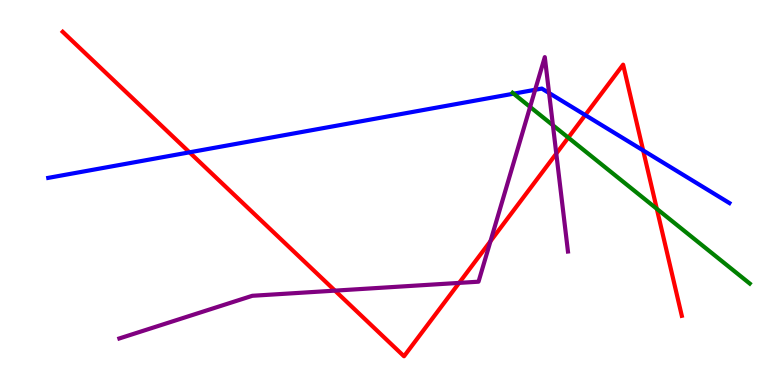[{'lines': ['blue', 'red'], 'intersections': [{'x': 2.44, 'y': 6.04}, {'x': 7.55, 'y': 7.01}, {'x': 8.3, 'y': 6.09}]}, {'lines': ['green', 'red'], 'intersections': [{'x': 7.33, 'y': 6.43}, {'x': 8.47, 'y': 4.58}]}, {'lines': ['purple', 'red'], 'intersections': [{'x': 4.32, 'y': 2.45}, {'x': 5.92, 'y': 2.65}, {'x': 6.33, 'y': 3.74}, {'x': 7.18, 'y': 6.01}]}, {'lines': ['blue', 'green'], 'intersections': [{'x': 6.63, 'y': 7.57}]}, {'lines': ['blue', 'purple'], 'intersections': [{'x': 6.91, 'y': 7.67}, {'x': 7.08, 'y': 7.58}]}, {'lines': ['green', 'purple'], 'intersections': [{'x': 6.84, 'y': 7.22}, {'x': 7.13, 'y': 6.75}]}]